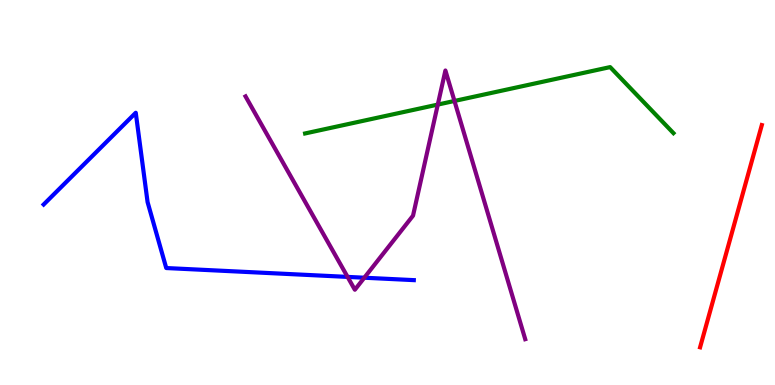[{'lines': ['blue', 'red'], 'intersections': []}, {'lines': ['green', 'red'], 'intersections': []}, {'lines': ['purple', 'red'], 'intersections': []}, {'lines': ['blue', 'green'], 'intersections': []}, {'lines': ['blue', 'purple'], 'intersections': [{'x': 4.48, 'y': 2.81}, {'x': 4.7, 'y': 2.79}]}, {'lines': ['green', 'purple'], 'intersections': [{'x': 5.65, 'y': 7.28}, {'x': 5.86, 'y': 7.38}]}]